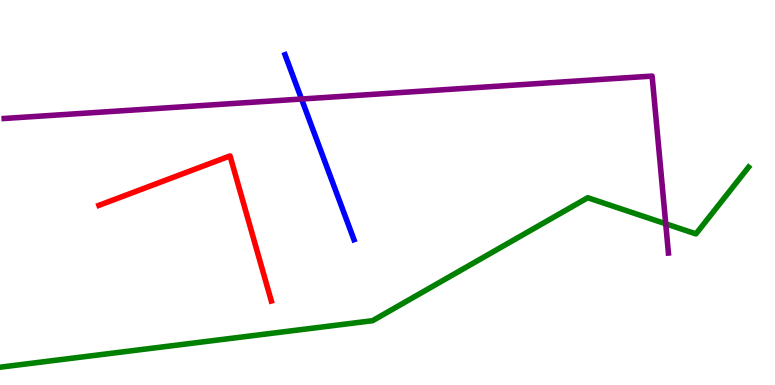[{'lines': ['blue', 'red'], 'intersections': []}, {'lines': ['green', 'red'], 'intersections': []}, {'lines': ['purple', 'red'], 'intersections': []}, {'lines': ['blue', 'green'], 'intersections': []}, {'lines': ['blue', 'purple'], 'intersections': [{'x': 3.89, 'y': 7.43}]}, {'lines': ['green', 'purple'], 'intersections': [{'x': 8.59, 'y': 4.19}]}]